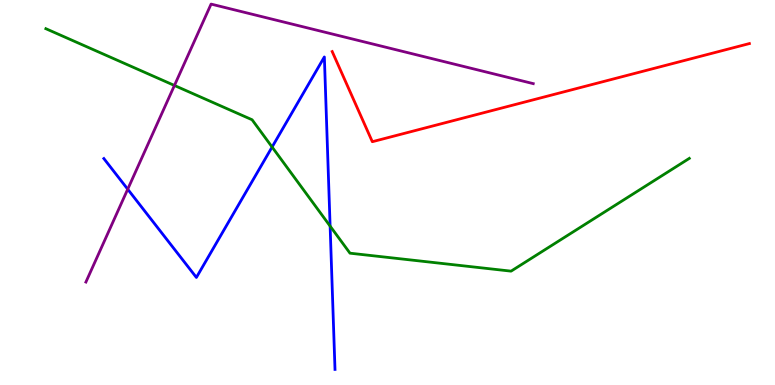[{'lines': ['blue', 'red'], 'intersections': []}, {'lines': ['green', 'red'], 'intersections': []}, {'lines': ['purple', 'red'], 'intersections': []}, {'lines': ['blue', 'green'], 'intersections': [{'x': 3.51, 'y': 6.18}, {'x': 4.26, 'y': 4.13}]}, {'lines': ['blue', 'purple'], 'intersections': [{'x': 1.65, 'y': 5.09}]}, {'lines': ['green', 'purple'], 'intersections': [{'x': 2.25, 'y': 7.78}]}]